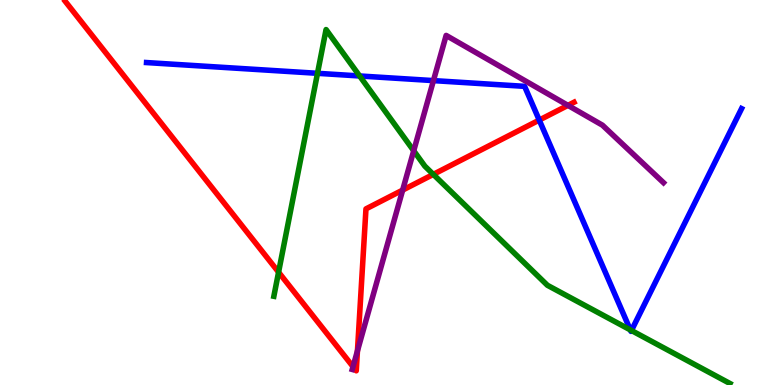[{'lines': ['blue', 'red'], 'intersections': [{'x': 6.96, 'y': 6.88}]}, {'lines': ['green', 'red'], 'intersections': [{'x': 3.59, 'y': 2.93}, {'x': 5.59, 'y': 5.47}]}, {'lines': ['purple', 'red'], 'intersections': [{'x': 4.55, 'y': 0.476}, {'x': 4.61, 'y': 0.886}, {'x': 5.2, 'y': 5.06}, {'x': 7.33, 'y': 7.26}]}, {'lines': ['blue', 'green'], 'intersections': [{'x': 4.1, 'y': 8.1}, {'x': 4.64, 'y': 8.03}, {'x': 8.13, 'y': 1.43}, {'x': 8.15, 'y': 1.42}]}, {'lines': ['blue', 'purple'], 'intersections': [{'x': 5.59, 'y': 7.91}]}, {'lines': ['green', 'purple'], 'intersections': [{'x': 5.34, 'y': 6.08}]}]